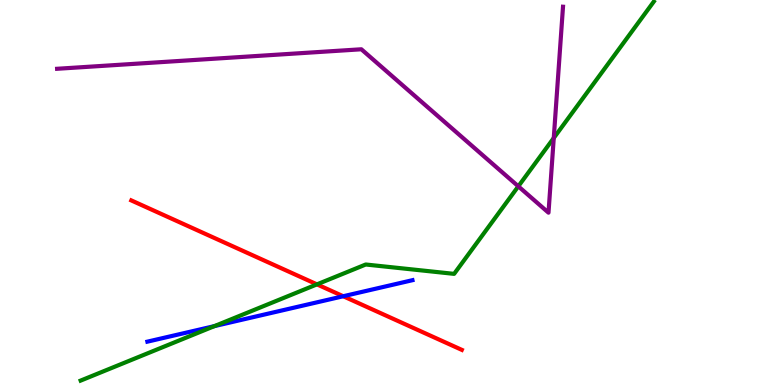[{'lines': ['blue', 'red'], 'intersections': [{'x': 4.43, 'y': 2.31}]}, {'lines': ['green', 'red'], 'intersections': [{'x': 4.09, 'y': 2.61}]}, {'lines': ['purple', 'red'], 'intersections': []}, {'lines': ['blue', 'green'], 'intersections': [{'x': 2.77, 'y': 1.53}]}, {'lines': ['blue', 'purple'], 'intersections': []}, {'lines': ['green', 'purple'], 'intersections': [{'x': 6.69, 'y': 5.16}, {'x': 7.15, 'y': 6.42}]}]